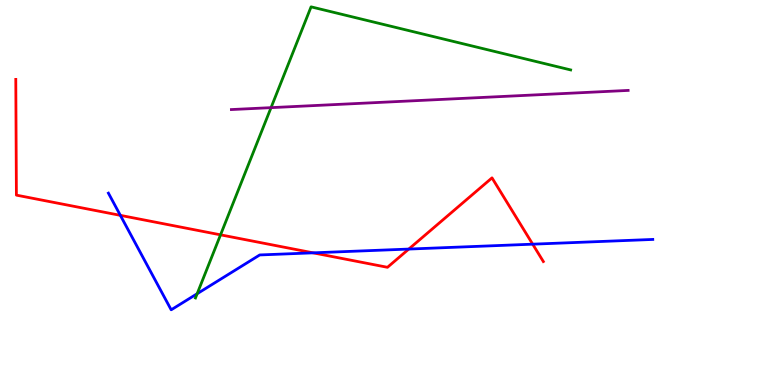[{'lines': ['blue', 'red'], 'intersections': [{'x': 1.55, 'y': 4.41}, {'x': 4.04, 'y': 3.43}, {'x': 5.27, 'y': 3.53}, {'x': 6.87, 'y': 3.66}]}, {'lines': ['green', 'red'], 'intersections': [{'x': 2.85, 'y': 3.9}]}, {'lines': ['purple', 'red'], 'intersections': []}, {'lines': ['blue', 'green'], 'intersections': [{'x': 2.54, 'y': 2.37}]}, {'lines': ['blue', 'purple'], 'intersections': []}, {'lines': ['green', 'purple'], 'intersections': [{'x': 3.5, 'y': 7.2}]}]